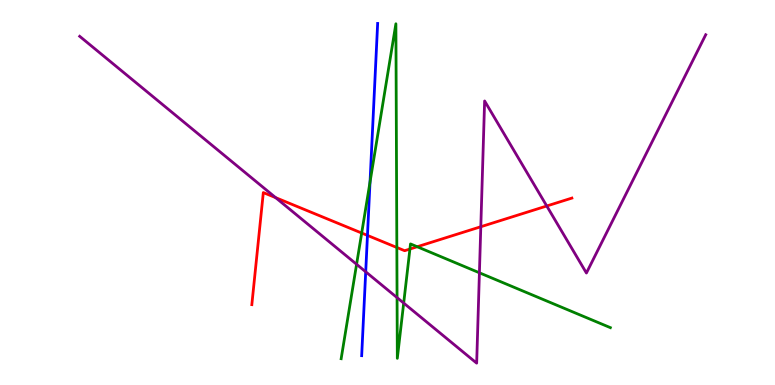[{'lines': ['blue', 'red'], 'intersections': [{'x': 4.74, 'y': 3.89}]}, {'lines': ['green', 'red'], 'intersections': [{'x': 4.67, 'y': 3.95}, {'x': 5.12, 'y': 3.57}, {'x': 5.29, 'y': 3.53}, {'x': 5.38, 'y': 3.59}]}, {'lines': ['purple', 'red'], 'intersections': [{'x': 3.56, 'y': 4.87}, {'x': 6.2, 'y': 4.11}, {'x': 7.05, 'y': 4.65}]}, {'lines': ['blue', 'green'], 'intersections': [{'x': 4.77, 'y': 5.27}]}, {'lines': ['blue', 'purple'], 'intersections': [{'x': 4.72, 'y': 2.94}]}, {'lines': ['green', 'purple'], 'intersections': [{'x': 4.6, 'y': 3.14}, {'x': 5.12, 'y': 2.27}, {'x': 5.21, 'y': 2.13}, {'x': 6.19, 'y': 2.91}]}]